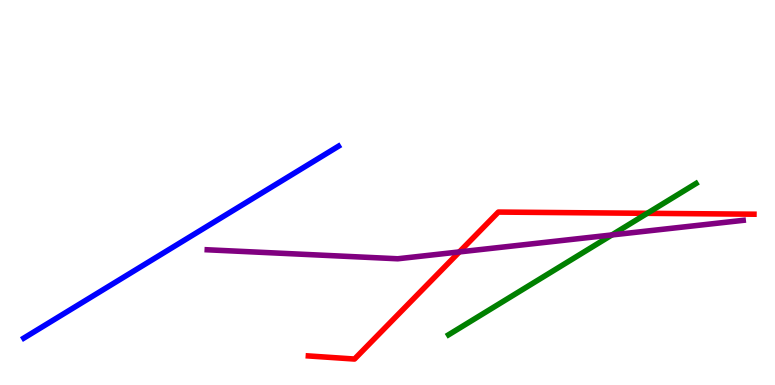[{'lines': ['blue', 'red'], 'intersections': []}, {'lines': ['green', 'red'], 'intersections': [{'x': 8.35, 'y': 4.46}]}, {'lines': ['purple', 'red'], 'intersections': [{'x': 5.93, 'y': 3.46}]}, {'lines': ['blue', 'green'], 'intersections': []}, {'lines': ['blue', 'purple'], 'intersections': []}, {'lines': ['green', 'purple'], 'intersections': [{'x': 7.9, 'y': 3.9}]}]